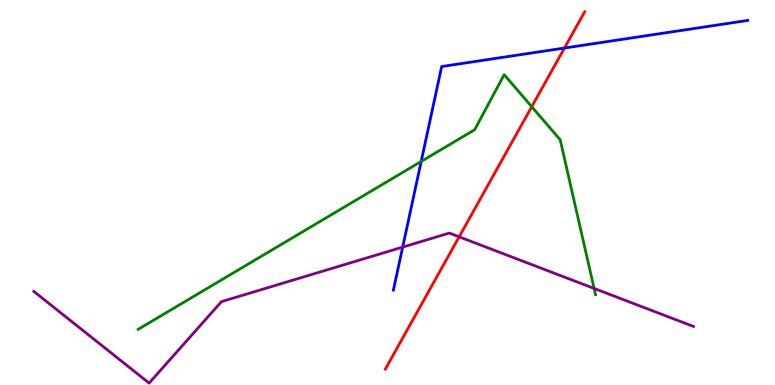[{'lines': ['blue', 'red'], 'intersections': [{'x': 7.28, 'y': 8.75}]}, {'lines': ['green', 'red'], 'intersections': [{'x': 6.86, 'y': 7.23}]}, {'lines': ['purple', 'red'], 'intersections': [{'x': 5.92, 'y': 3.85}]}, {'lines': ['blue', 'green'], 'intersections': [{'x': 5.43, 'y': 5.81}]}, {'lines': ['blue', 'purple'], 'intersections': [{'x': 5.2, 'y': 3.58}]}, {'lines': ['green', 'purple'], 'intersections': [{'x': 7.67, 'y': 2.51}]}]